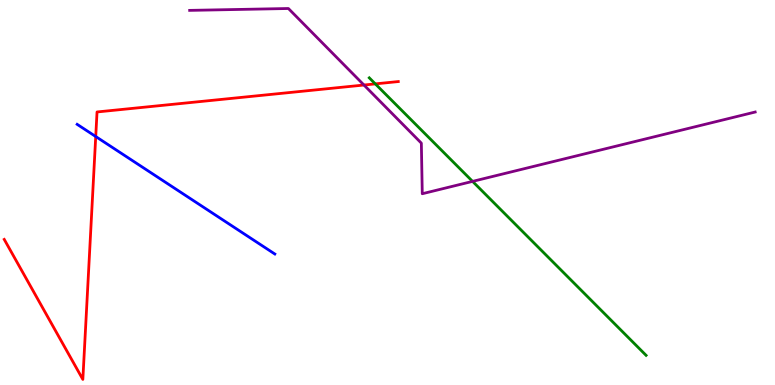[{'lines': ['blue', 'red'], 'intersections': [{'x': 1.24, 'y': 6.45}]}, {'lines': ['green', 'red'], 'intersections': [{'x': 4.84, 'y': 7.82}]}, {'lines': ['purple', 'red'], 'intersections': [{'x': 4.7, 'y': 7.79}]}, {'lines': ['blue', 'green'], 'intersections': []}, {'lines': ['blue', 'purple'], 'intersections': []}, {'lines': ['green', 'purple'], 'intersections': [{'x': 6.1, 'y': 5.29}]}]